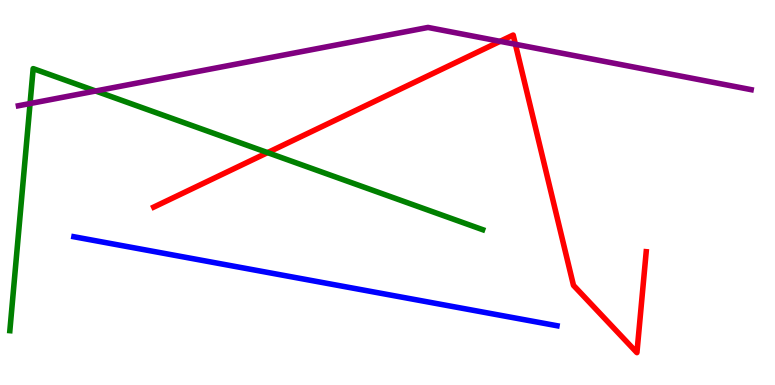[{'lines': ['blue', 'red'], 'intersections': []}, {'lines': ['green', 'red'], 'intersections': [{'x': 3.45, 'y': 6.04}]}, {'lines': ['purple', 'red'], 'intersections': [{'x': 6.45, 'y': 8.93}, {'x': 6.65, 'y': 8.85}]}, {'lines': ['blue', 'green'], 'intersections': []}, {'lines': ['blue', 'purple'], 'intersections': []}, {'lines': ['green', 'purple'], 'intersections': [{'x': 0.388, 'y': 7.31}, {'x': 1.23, 'y': 7.64}]}]